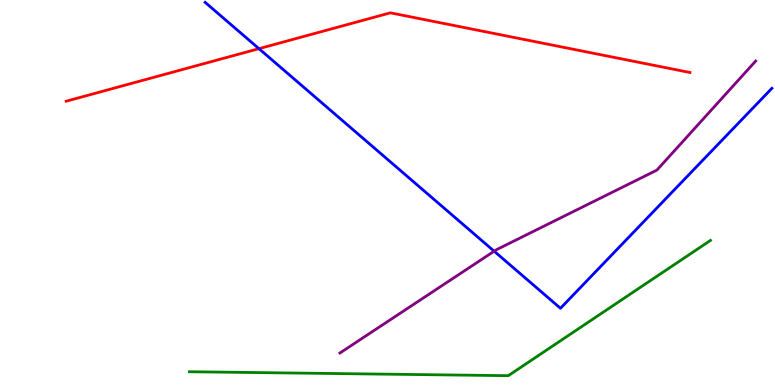[{'lines': ['blue', 'red'], 'intersections': [{'x': 3.34, 'y': 8.74}]}, {'lines': ['green', 'red'], 'intersections': []}, {'lines': ['purple', 'red'], 'intersections': []}, {'lines': ['blue', 'green'], 'intersections': []}, {'lines': ['blue', 'purple'], 'intersections': [{'x': 6.38, 'y': 3.48}]}, {'lines': ['green', 'purple'], 'intersections': []}]